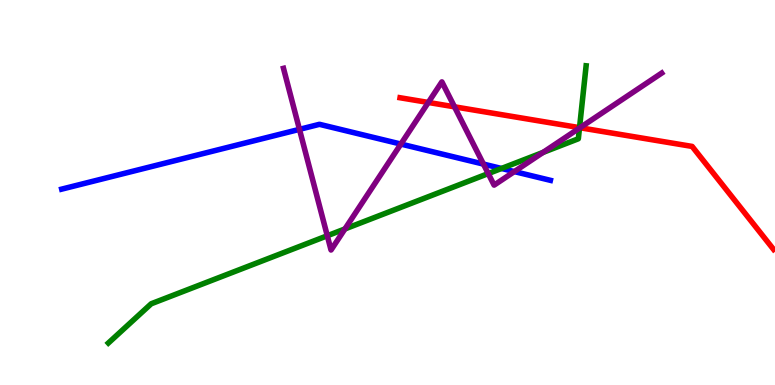[{'lines': ['blue', 'red'], 'intersections': []}, {'lines': ['green', 'red'], 'intersections': [{'x': 7.48, 'y': 6.68}]}, {'lines': ['purple', 'red'], 'intersections': [{'x': 5.53, 'y': 7.34}, {'x': 5.86, 'y': 7.23}, {'x': 7.48, 'y': 6.68}]}, {'lines': ['blue', 'green'], 'intersections': [{'x': 6.47, 'y': 5.62}]}, {'lines': ['blue', 'purple'], 'intersections': [{'x': 3.86, 'y': 6.64}, {'x': 5.17, 'y': 6.26}, {'x': 6.24, 'y': 5.74}, {'x': 6.64, 'y': 5.54}]}, {'lines': ['green', 'purple'], 'intersections': [{'x': 4.22, 'y': 3.88}, {'x': 4.45, 'y': 4.05}, {'x': 6.3, 'y': 5.49}, {'x': 7.01, 'y': 6.04}, {'x': 7.48, 'y': 6.67}]}]